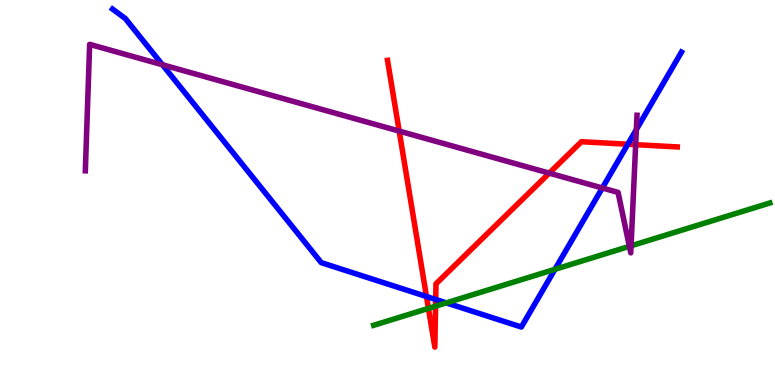[{'lines': ['blue', 'red'], 'intersections': [{'x': 5.5, 'y': 2.3}, {'x': 5.62, 'y': 2.22}, {'x': 8.1, 'y': 6.25}]}, {'lines': ['green', 'red'], 'intersections': [{'x': 5.53, 'y': 1.99}, {'x': 5.62, 'y': 2.05}]}, {'lines': ['purple', 'red'], 'intersections': [{'x': 5.15, 'y': 6.6}, {'x': 7.09, 'y': 5.5}, {'x': 8.2, 'y': 6.24}]}, {'lines': ['blue', 'green'], 'intersections': [{'x': 5.76, 'y': 2.13}, {'x': 7.16, 'y': 3.0}]}, {'lines': ['blue', 'purple'], 'intersections': [{'x': 2.1, 'y': 8.32}, {'x': 7.77, 'y': 5.12}, {'x': 8.21, 'y': 6.64}]}, {'lines': ['green', 'purple'], 'intersections': [{'x': 8.12, 'y': 3.6}, {'x': 8.14, 'y': 3.61}]}]